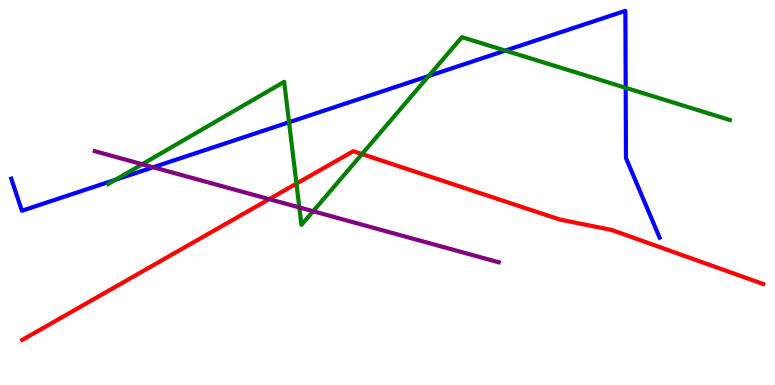[{'lines': ['blue', 'red'], 'intersections': []}, {'lines': ['green', 'red'], 'intersections': [{'x': 3.83, 'y': 5.23}, {'x': 4.67, 'y': 6.0}]}, {'lines': ['purple', 'red'], 'intersections': [{'x': 3.47, 'y': 4.83}]}, {'lines': ['blue', 'green'], 'intersections': [{'x': 1.49, 'y': 5.33}, {'x': 3.73, 'y': 6.82}, {'x': 5.53, 'y': 8.03}, {'x': 6.52, 'y': 8.69}, {'x': 8.07, 'y': 7.72}]}, {'lines': ['blue', 'purple'], 'intersections': [{'x': 1.98, 'y': 5.66}]}, {'lines': ['green', 'purple'], 'intersections': [{'x': 1.84, 'y': 5.73}, {'x': 3.86, 'y': 4.61}, {'x': 4.04, 'y': 4.51}]}]